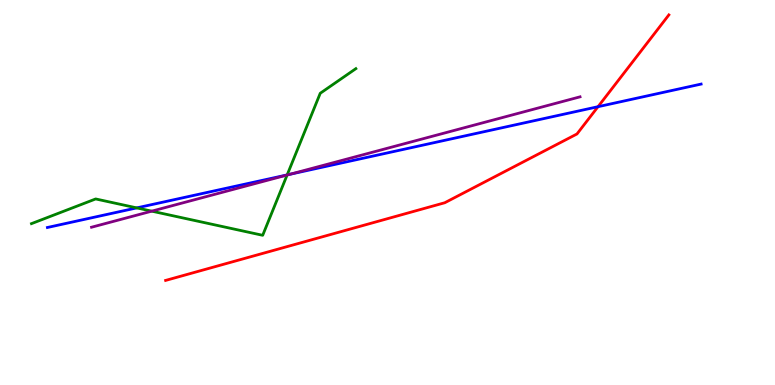[{'lines': ['blue', 'red'], 'intersections': [{'x': 7.72, 'y': 7.23}]}, {'lines': ['green', 'red'], 'intersections': []}, {'lines': ['purple', 'red'], 'intersections': []}, {'lines': ['blue', 'green'], 'intersections': [{'x': 1.76, 'y': 4.6}, {'x': 3.71, 'y': 5.46}]}, {'lines': ['blue', 'purple'], 'intersections': [{'x': 3.74, 'y': 5.47}]}, {'lines': ['green', 'purple'], 'intersections': [{'x': 1.96, 'y': 4.52}, {'x': 3.7, 'y': 5.45}]}]